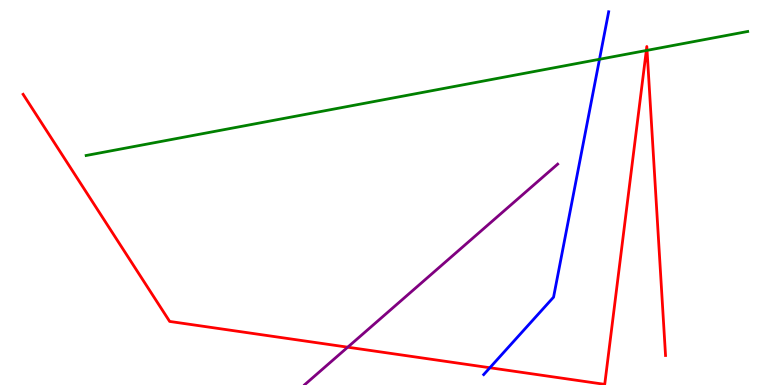[{'lines': ['blue', 'red'], 'intersections': [{'x': 6.32, 'y': 0.448}]}, {'lines': ['green', 'red'], 'intersections': [{'x': 8.34, 'y': 8.69}, {'x': 8.35, 'y': 8.69}]}, {'lines': ['purple', 'red'], 'intersections': [{'x': 4.49, 'y': 0.982}]}, {'lines': ['blue', 'green'], 'intersections': [{'x': 7.74, 'y': 8.46}]}, {'lines': ['blue', 'purple'], 'intersections': []}, {'lines': ['green', 'purple'], 'intersections': []}]